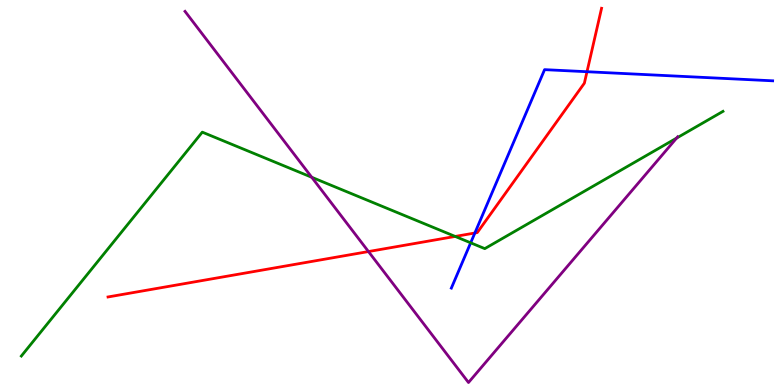[{'lines': ['blue', 'red'], 'intersections': [{'x': 6.13, 'y': 3.95}, {'x': 7.57, 'y': 8.14}]}, {'lines': ['green', 'red'], 'intersections': [{'x': 5.87, 'y': 3.86}]}, {'lines': ['purple', 'red'], 'intersections': [{'x': 4.75, 'y': 3.47}]}, {'lines': ['blue', 'green'], 'intersections': [{'x': 6.07, 'y': 3.69}]}, {'lines': ['blue', 'purple'], 'intersections': []}, {'lines': ['green', 'purple'], 'intersections': [{'x': 4.02, 'y': 5.4}, {'x': 8.73, 'y': 6.41}]}]